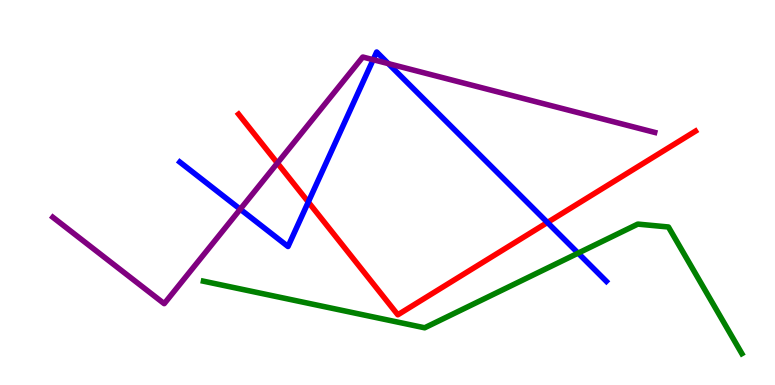[{'lines': ['blue', 'red'], 'intersections': [{'x': 3.98, 'y': 4.75}, {'x': 7.06, 'y': 4.22}]}, {'lines': ['green', 'red'], 'intersections': []}, {'lines': ['purple', 'red'], 'intersections': [{'x': 3.58, 'y': 5.76}]}, {'lines': ['blue', 'green'], 'intersections': [{'x': 7.46, 'y': 3.43}]}, {'lines': ['blue', 'purple'], 'intersections': [{'x': 3.1, 'y': 4.57}, {'x': 4.82, 'y': 8.45}, {'x': 5.01, 'y': 8.35}]}, {'lines': ['green', 'purple'], 'intersections': []}]